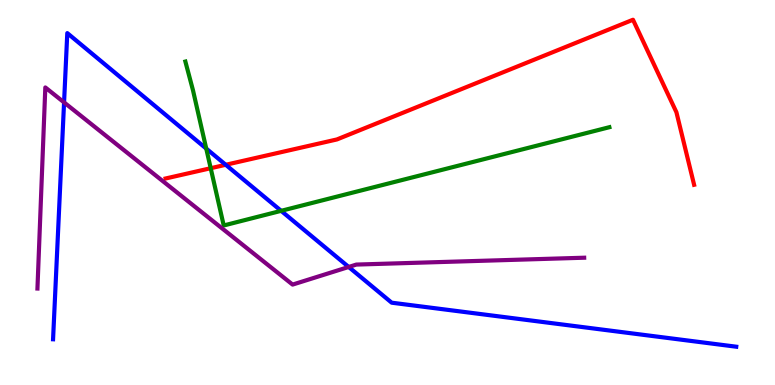[{'lines': ['blue', 'red'], 'intersections': [{'x': 2.91, 'y': 5.72}]}, {'lines': ['green', 'red'], 'intersections': [{'x': 2.72, 'y': 5.63}]}, {'lines': ['purple', 'red'], 'intersections': []}, {'lines': ['blue', 'green'], 'intersections': [{'x': 2.66, 'y': 6.14}, {'x': 3.63, 'y': 4.52}]}, {'lines': ['blue', 'purple'], 'intersections': [{'x': 0.827, 'y': 7.34}, {'x': 4.5, 'y': 3.07}]}, {'lines': ['green', 'purple'], 'intersections': []}]